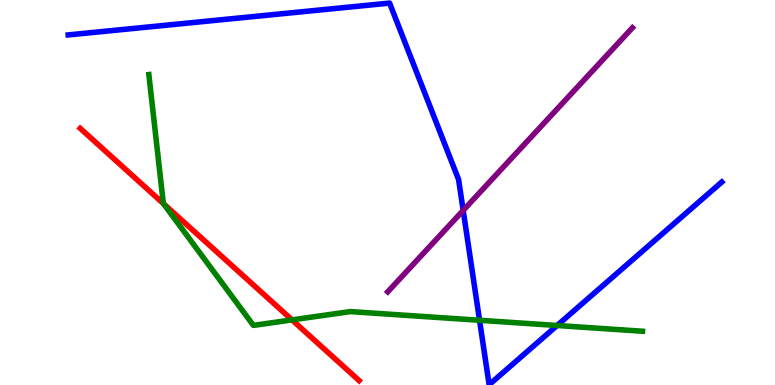[{'lines': ['blue', 'red'], 'intersections': []}, {'lines': ['green', 'red'], 'intersections': [{'x': 2.11, 'y': 4.71}, {'x': 3.77, 'y': 1.69}]}, {'lines': ['purple', 'red'], 'intersections': []}, {'lines': ['blue', 'green'], 'intersections': [{'x': 6.19, 'y': 1.68}, {'x': 7.19, 'y': 1.55}]}, {'lines': ['blue', 'purple'], 'intersections': [{'x': 5.98, 'y': 4.53}]}, {'lines': ['green', 'purple'], 'intersections': []}]